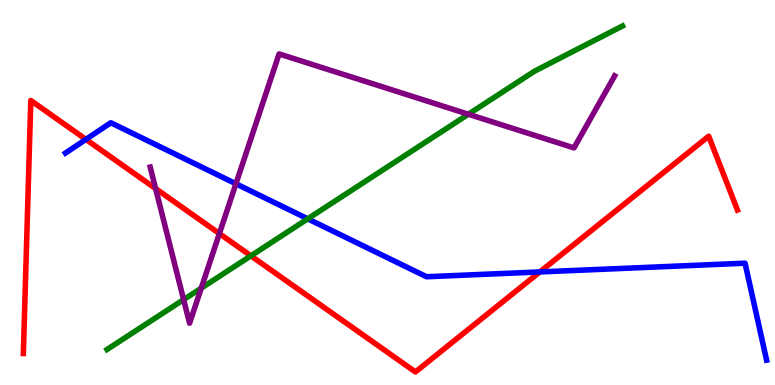[{'lines': ['blue', 'red'], 'intersections': [{'x': 1.11, 'y': 6.38}, {'x': 6.97, 'y': 2.94}]}, {'lines': ['green', 'red'], 'intersections': [{'x': 3.24, 'y': 3.36}]}, {'lines': ['purple', 'red'], 'intersections': [{'x': 2.01, 'y': 5.1}, {'x': 2.83, 'y': 3.93}]}, {'lines': ['blue', 'green'], 'intersections': [{'x': 3.97, 'y': 4.32}]}, {'lines': ['blue', 'purple'], 'intersections': [{'x': 3.04, 'y': 5.23}]}, {'lines': ['green', 'purple'], 'intersections': [{'x': 2.37, 'y': 2.22}, {'x': 2.6, 'y': 2.52}, {'x': 6.04, 'y': 7.03}]}]